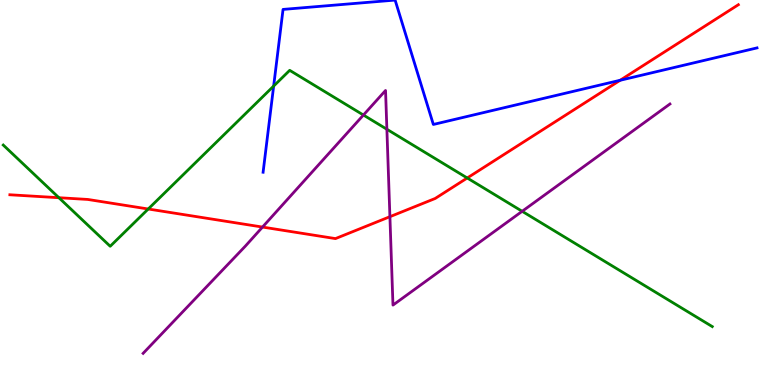[{'lines': ['blue', 'red'], 'intersections': [{'x': 8.0, 'y': 7.91}]}, {'lines': ['green', 'red'], 'intersections': [{'x': 0.76, 'y': 4.86}, {'x': 1.91, 'y': 4.57}, {'x': 6.03, 'y': 5.38}]}, {'lines': ['purple', 'red'], 'intersections': [{'x': 3.39, 'y': 4.1}, {'x': 5.03, 'y': 4.37}]}, {'lines': ['blue', 'green'], 'intersections': [{'x': 3.53, 'y': 7.76}]}, {'lines': ['blue', 'purple'], 'intersections': []}, {'lines': ['green', 'purple'], 'intersections': [{'x': 4.69, 'y': 7.01}, {'x': 4.99, 'y': 6.64}, {'x': 6.74, 'y': 4.51}]}]